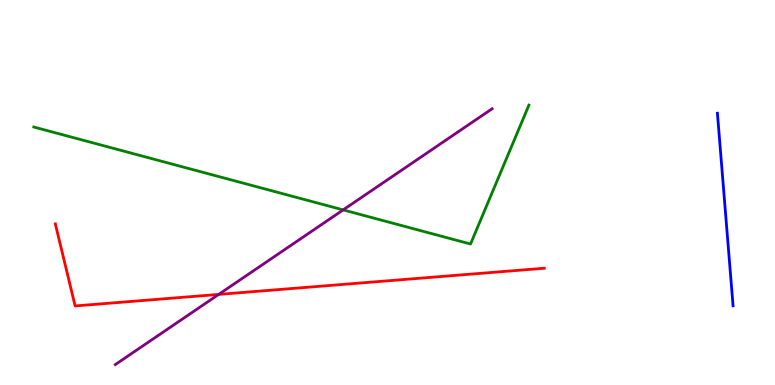[{'lines': ['blue', 'red'], 'intersections': []}, {'lines': ['green', 'red'], 'intersections': []}, {'lines': ['purple', 'red'], 'intersections': [{'x': 2.82, 'y': 2.35}]}, {'lines': ['blue', 'green'], 'intersections': []}, {'lines': ['blue', 'purple'], 'intersections': []}, {'lines': ['green', 'purple'], 'intersections': [{'x': 4.43, 'y': 4.55}]}]